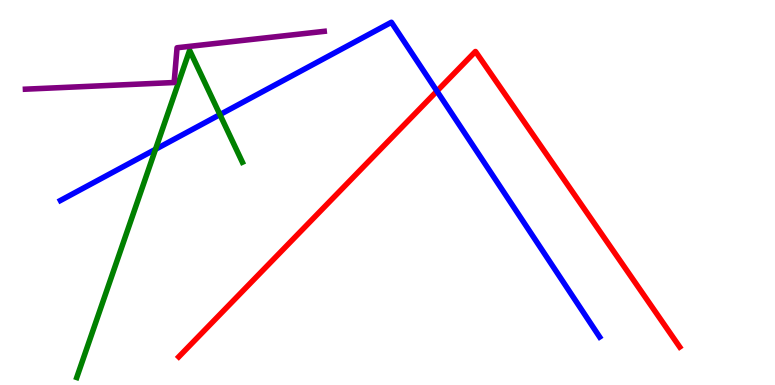[{'lines': ['blue', 'red'], 'intersections': [{'x': 5.64, 'y': 7.63}]}, {'lines': ['green', 'red'], 'intersections': []}, {'lines': ['purple', 'red'], 'intersections': []}, {'lines': ['blue', 'green'], 'intersections': [{'x': 2.01, 'y': 6.12}, {'x': 2.84, 'y': 7.02}]}, {'lines': ['blue', 'purple'], 'intersections': []}, {'lines': ['green', 'purple'], 'intersections': []}]